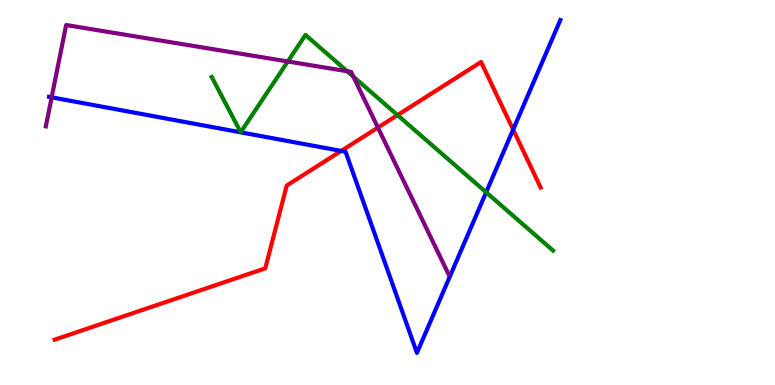[{'lines': ['blue', 'red'], 'intersections': [{'x': 4.4, 'y': 6.08}, {'x': 6.62, 'y': 6.63}]}, {'lines': ['green', 'red'], 'intersections': [{'x': 5.13, 'y': 7.01}]}, {'lines': ['purple', 'red'], 'intersections': [{'x': 4.88, 'y': 6.69}]}, {'lines': ['blue', 'green'], 'intersections': [{'x': 6.27, 'y': 5.01}]}, {'lines': ['blue', 'purple'], 'intersections': [{'x': 0.667, 'y': 7.47}]}, {'lines': ['green', 'purple'], 'intersections': [{'x': 3.71, 'y': 8.4}, {'x': 4.48, 'y': 8.15}, {'x': 4.56, 'y': 8.01}]}]